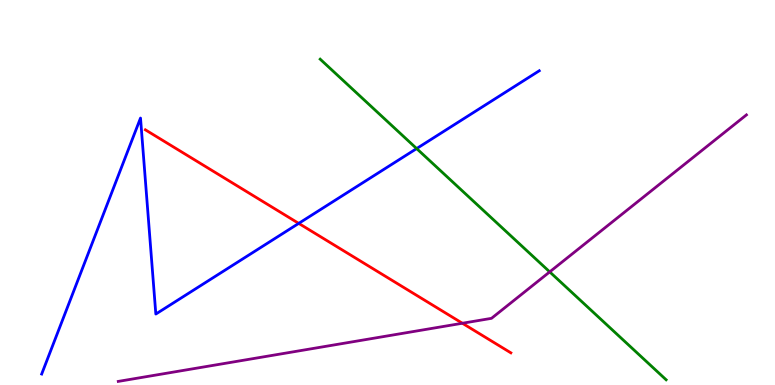[{'lines': ['blue', 'red'], 'intersections': [{'x': 3.85, 'y': 4.2}]}, {'lines': ['green', 'red'], 'intersections': []}, {'lines': ['purple', 'red'], 'intersections': [{'x': 5.97, 'y': 1.6}]}, {'lines': ['blue', 'green'], 'intersections': [{'x': 5.38, 'y': 6.14}]}, {'lines': ['blue', 'purple'], 'intersections': []}, {'lines': ['green', 'purple'], 'intersections': [{'x': 7.09, 'y': 2.94}]}]